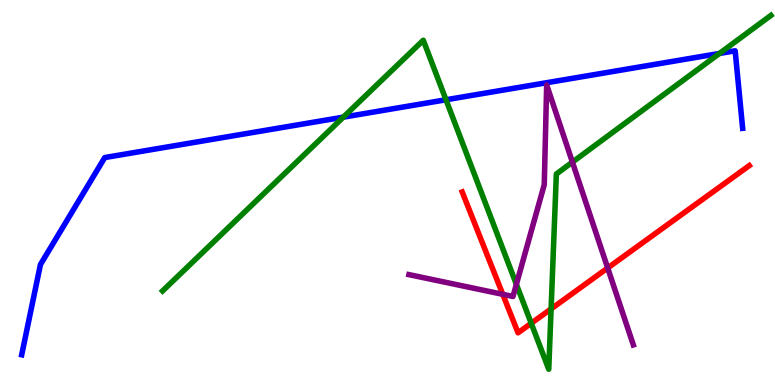[{'lines': ['blue', 'red'], 'intersections': []}, {'lines': ['green', 'red'], 'intersections': [{'x': 6.85, 'y': 1.6}, {'x': 7.11, 'y': 1.98}]}, {'lines': ['purple', 'red'], 'intersections': [{'x': 6.49, 'y': 2.36}, {'x': 7.84, 'y': 3.04}]}, {'lines': ['blue', 'green'], 'intersections': [{'x': 4.43, 'y': 6.96}, {'x': 5.75, 'y': 7.41}, {'x': 9.28, 'y': 8.61}]}, {'lines': ['blue', 'purple'], 'intersections': []}, {'lines': ['green', 'purple'], 'intersections': [{'x': 6.66, 'y': 2.61}, {'x': 7.39, 'y': 5.79}]}]